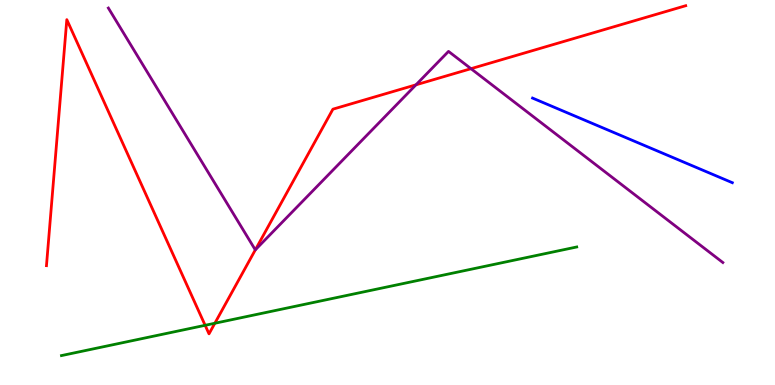[{'lines': ['blue', 'red'], 'intersections': []}, {'lines': ['green', 'red'], 'intersections': [{'x': 2.65, 'y': 1.55}, {'x': 2.77, 'y': 1.6}]}, {'lines': ['purple', 'red'], 'intersections': [{'x': 3.29, 'y': 3.51}, {'x': 5.37, 'y': 7.8}, {'x': 6.08, 'y': 8.22}]}, {'lines': ['blue', 'green'], 'intersections': []}, {'lines': ['blue', 'purple'], 'intersections': []}, {'lines': ['green', 'purple'], 'intersections': []}]